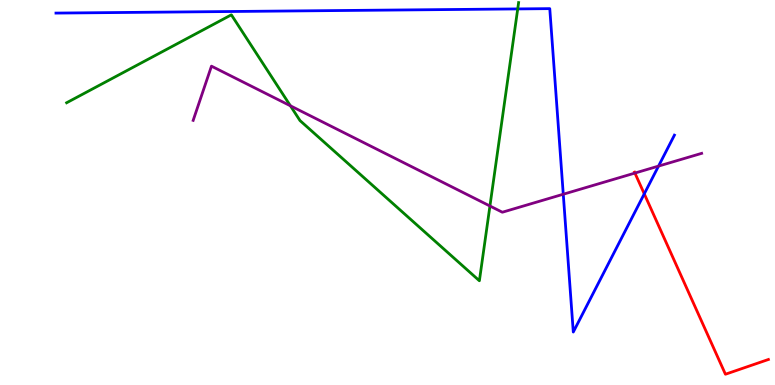[{'lines': ['blue', 'red'], 'intersections': [{'x': 8.31, 'y': 4.97}]}, {'lines': ['green', 'red'], 'intersections': []}, {'lines': ['purple', 'red'], 'intersections': [{'x': 8.19, 'y': 5.5}]}, {'lines': ['blue', 'green'], 'intersections': [{'x': 6.68, 'y': 9.77}]}, {'lines': ['blue', 'purple'], 'intersections': [{'x': 7.27, 'y': 4.95}, {'x': 8.5, 'y': 5.69}]}, {'lines': ['green', 'purple'], 'intersections': [{'x': 3.75, 'y': 7.25}, {'x': 6.32, 'y': 4.65}]}]